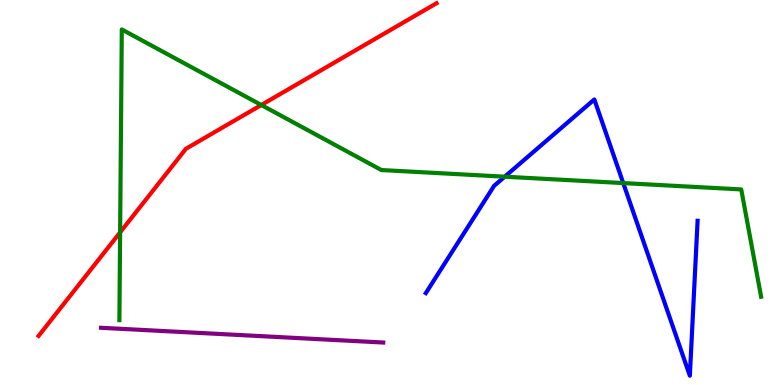[{'lines': ['blue', 'red'], 'intersections': []}, {'lines': ['green', 'red'], 'intersections': [{'x': 1.55, 'y': 3.96}, {'x': 3.37, 'y': 7.27}]}, {'lines': ['purple', 'red'], 'intersections': []}, {'lines': ['blue', 'green'], 'intersections': [{'x': 6.51, 'y': 5.41}, {'x': 8.04, 'y': 5.24}]}, {'lines': ['blue', 'purple'], 'intersections': []}, {'lines': ['green', 'purple'], 'intersections': []}]